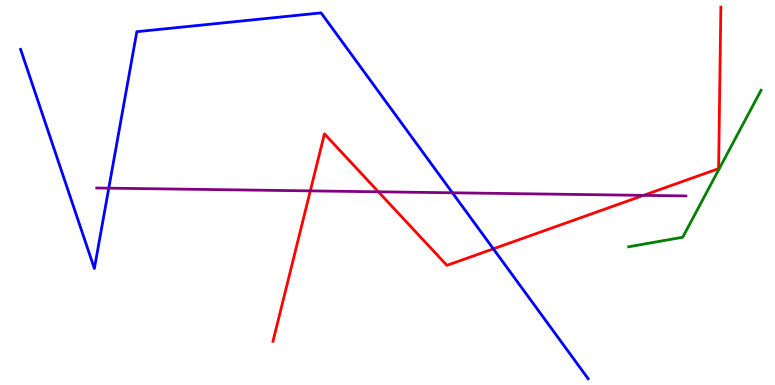[{'lines': ['blue', 'red'], 'intersections': [{'x': 6.37, 'y': 3.54}]}, {'lines': ['green', 'red'], 'intersections': []}, {'lines': ['purple', 'red'], 'intersections': [{'x': 4.0, 'y': 5.04}, {'x': 4.88, 'y': 5.02}, {'x': 8.3, 'y': 4.93}]}, {'lines': ['blue', 'green'], 'intersections': []}, {'lines': ['blue', 'purple'], 'intersections': [{'x': 1.4, 'y': 5.11}, {'x': 5.84, 'y': 4.99}]}, {'lines': ['green', 'purple'], 'intersections': []}]